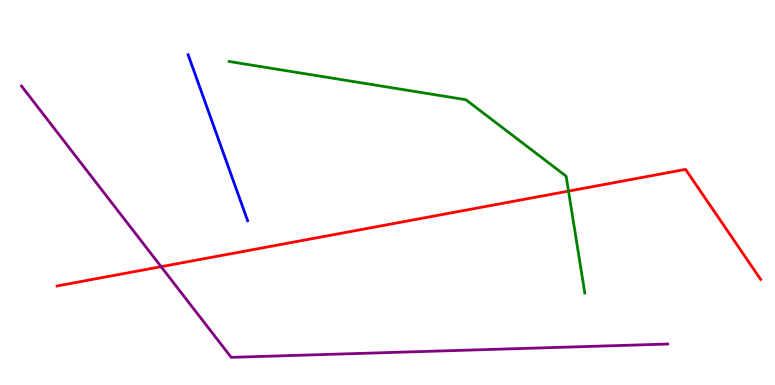[{'lines': ['blue', 'red'], 'intersections': []}, {'lines': ['green', 'red'], 'intersections': [{'x': 7.34, 'y': 5.04}]}, {'lines': ['purple', 'red'], 'intersections': [{'x': 2.08, 'y': 3.07}]}, {'lines': ['blue', 'green'], 'intersections': []}, {'lines': ['blue', 'purple'], 'intersections': []}, {'lines': ['green', 'purple'], 'intersections': []}]